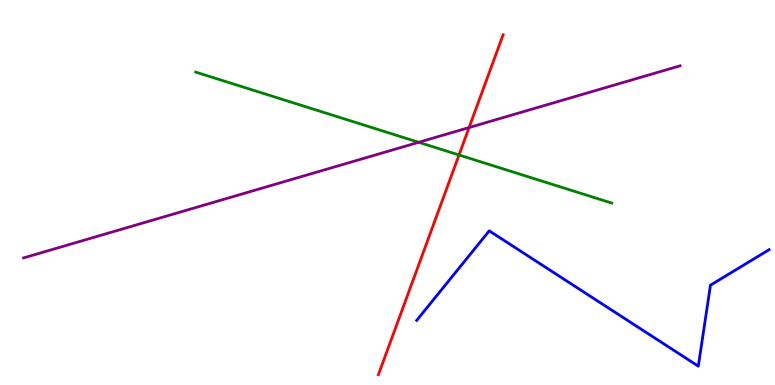[{'lines': ['blue', 'red'], 'intersections': []}, {'lines': ['green', 'red'], 'intersections': [{'x': 5.92, 'y': 5.97}]}, {'lines': ['purple', 'red'], 'intersections': [{'x': 6.05, 'y': 6.69}]}, {'lines': ['blue', 'green'], 'intersections': []}, {'lines': ['blue', 'purple'], 'intersections': []}, {'lines': ['green', 'purple'], 'intersections': [{'x': 5.4, 'y': 6.3}]}]